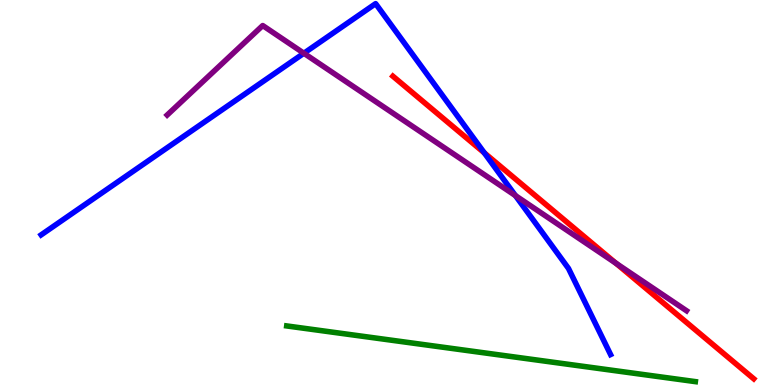[{'lines': ['blue', 'red'], 'intersections': [{'x': 6.25, 'y': 6.03}]}, {'lines': ['green', 'red'], 'intersections': []}, {'lines': ['purple', 'red'], 'intersections': [{'x': 7.95, 'y': 3.16}]}, {'lines': ['blue', 'green'], 'intersections': []}, {'lines': ['blue', 'purple'], 'intersections': [{'x': 3.92, 'y': 8.62}, {'x': 6.65, 'y': 4.92}]}, {'lines': ['green', 'purple'], 'intersections': []}]